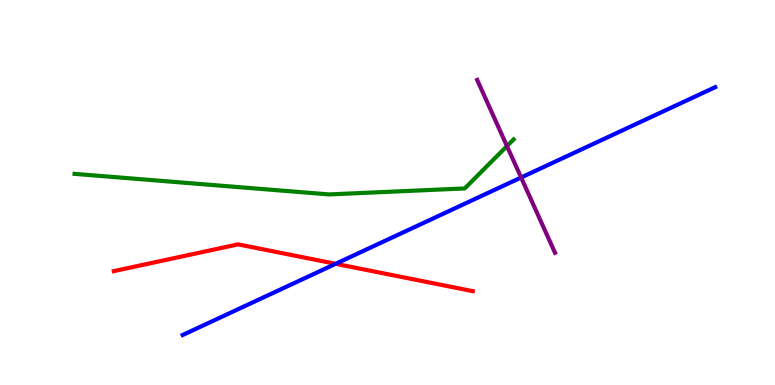[{'lines': ['blue', 'red'], 'intersections': [{'x': 4.33, 'y': 3.15}]}, {'lines': ['green', 'red'], 'intersections': []}, {'lines': ['purple', 'red'], 'intersections': []}, {'lines': ['blue', 'green'], 'intersections': []}, {'lines': ['blue', 'purple'], 'intersections': [{'x': 6.72, 'y': 5.39}]}, {'lines': ['green', 'purple'], 'intersections': [{'x': 6.54, 'y': 6.21}]}]